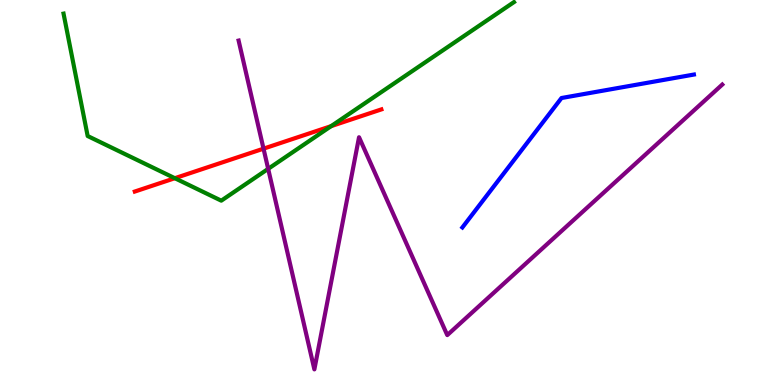[{'lines': ['blue', 'red'], 'intersections': []}, {'lines': ['green', 'red'], 'intersections': [{'x': 2.26, 'y': 5.37}, {'x': 4.27, 'y': 6.72}]}, {'lines': ['purple', 'red'], 'intersections': [{'x': 3.4, 'y': 6.14}]}, {'lines': ['blue', 'green'], 'intersections': []}, {'lines': ['blue', 'purple'], 'intersections': []}, {'lines': ['green', 'purple'], 'intersections': [{'x': 3.46, 'y': 5.61}]}]